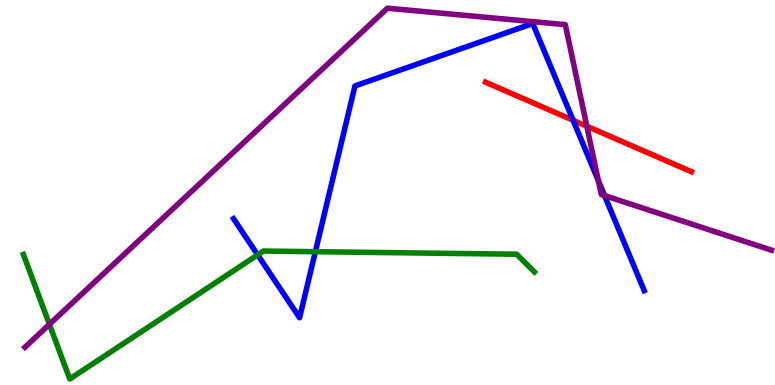[{'lines': ['blue', 'red'], 'intersections': [{'x': 7.4, 'y': 6.88}]}, {'lines': ['green', 'red'], 'intersections': []}, {'lines': ['purple', 'red'], 'intersections': [{'x': 7.57, 'y': 6.72}]}, {'lines': ['blue', 'green'], 'intersections': [{'x': 3.32, 'y': 3.38}, {'x': 4.07, 'y': 3.46}]}, {'lines': ['blue', 'purple'], 'intersections': [{'x': 7.72, 'y': 5.3}, {'x': 7.8, 'y': 4.92}]}, {'lines': ['green', 'purple'], 'intersections': [{'x': 0.638, 'y': 1.58}]}]